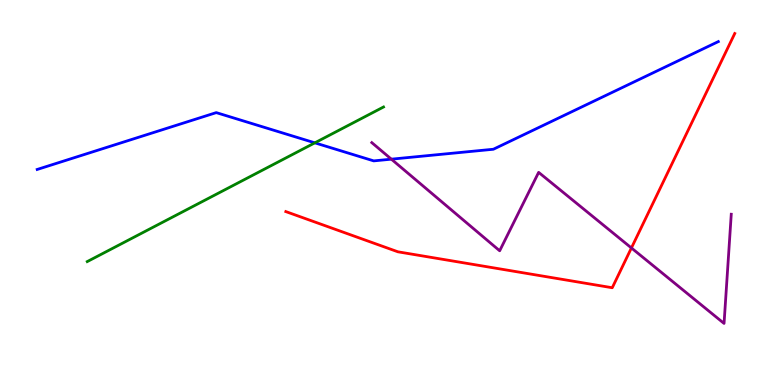[{'lines': ['blue', 'red'], 'intersections': []}, {'lines': ['green', 'red'], 'intersections': []}, {'lines': ['purple', 'red'], 'intersections': [{'x': 8.15, 'y': 3.56}]}, {'lines': ['blue', 'green'], 'intersections': [{'x': 4.06, 'y': 6.29}]}, {'lines': ['blue', 'purple'], 'intersections': [{'x': 5.05, 'y': 5.87}]}, {'lines': ['green', 'purple'], 'intersections': []}]